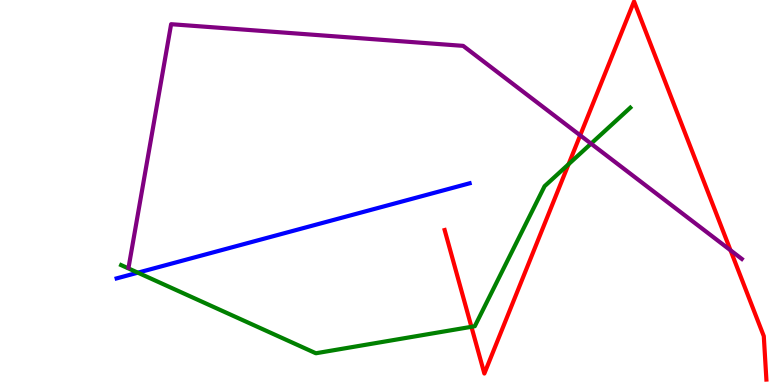[{'lines': ['blue', 'red'], 'intersections': []}, {'lines': ['green', 'red'], 'intersections': [{'x': 6.08, 'y': 1.51}, {'x': 7.34, 'y': 5.73}]}, {'lines': ['purple', 'red'], 'intersections': [{'x': 7.49, 'y': 6.48}, {'x': 9.43, 'y': 3.5}]}, {'lines': ['blue', 'green'], 'intersections': [{'x': 1.78, 'y': 2.92}]}, {'lines': ['blue', 'purple'], 'intersections': []}, {'lines': ['green', 'purple'], 'intersections': [{'x': 7.63, 'y': 6.27}]}]